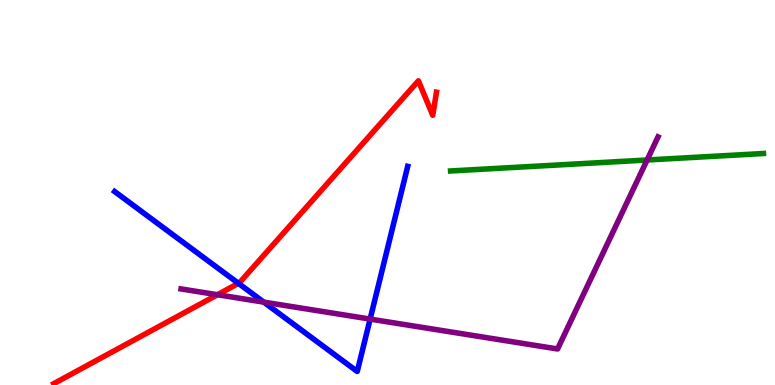[{'lines': ['blue', 'red'], 'intersections': [{'x': 3.08, 'y': 2.64}]}, {'lines': ['green', 'red'], 'intersections': []}, {'lines': ['purple', 'red'], 'intersections': [{'x': 2.81, 'y': 2.34}]}, {'lines': ['blue', 'green'], 'intersections': []}, {'lines': ['blue', 'purple'], 'intersections': [{'x': 3.4, 'y': 2.15}, {'x': 4.78, 'y': 1.71}]}, {'lines': ['green', 'purple'], 'intersections': [{'x': 8.35, 'y': 5.84}]}]